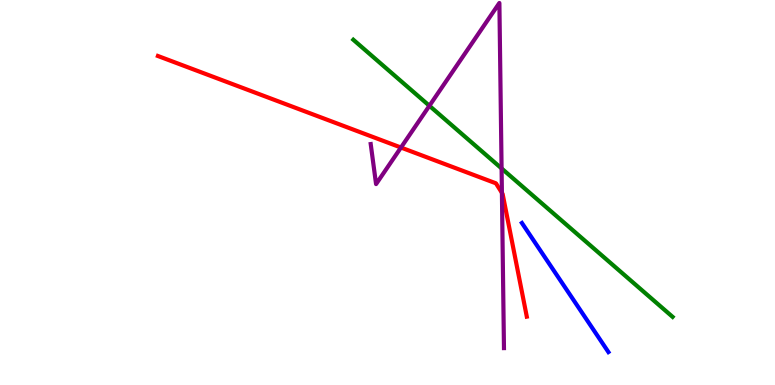[{'lines': ['blue', 'red'], 'intersections': []}, {'lines': ['green', 'red'], 'intersections': []}, {'lines': ['purple', 'red'], 'intersections': [{'x': 5.17, 'y': 6.17}, {'x': 6.48, 'y': 4.99}]}, {'lines': ['blue', 'green'], 'intersections': []}, {'lines': ['blue', 'purple'], 'intersections': []}, {'lines': ['green', 'purple'], 'intersections': [{'x': 5.54, 'y': 7.25}, {'x': 6.47, 'y': 5.63}]}]